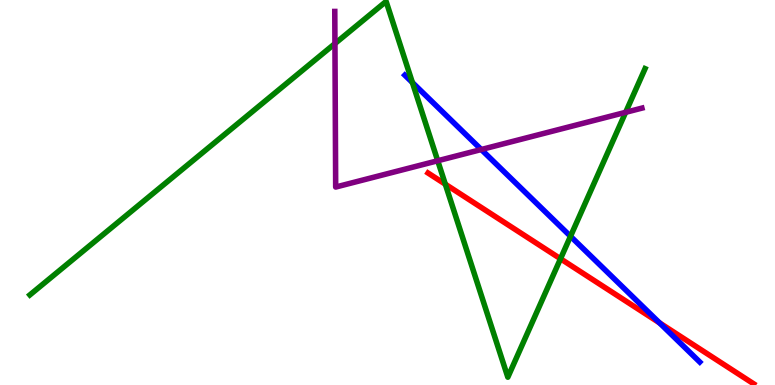[{'lines': ['blue', 'red'], 'intersections': [{'x': 8.51, 'y': 1.61}]}, {'lines': ['green', 'red'], 'intersections': [{'x': 5.75, 'y': 5.22}, {'x': 7.23, 'y': 3.28}]}, {'lines': ['purple', 'red'], 'intersections': []}, {'lines': ['blue', 'green'], 'intersections': [{'x': 5.32, 'y': 7.86}, {'x': 7.36, 'y': 3.86}]}, {'lines': ['blue', 'purple'], 'intersections': [{'x': 6.21, 'y': 6.12}]}, {'lines': ['green', 'purple'], 'intersections': [{'x': 4.32, 'y': 8.87}, {'x': 5.65, 'y': 5.82}, {'x': 8.07, 'y': 7.08}]}]